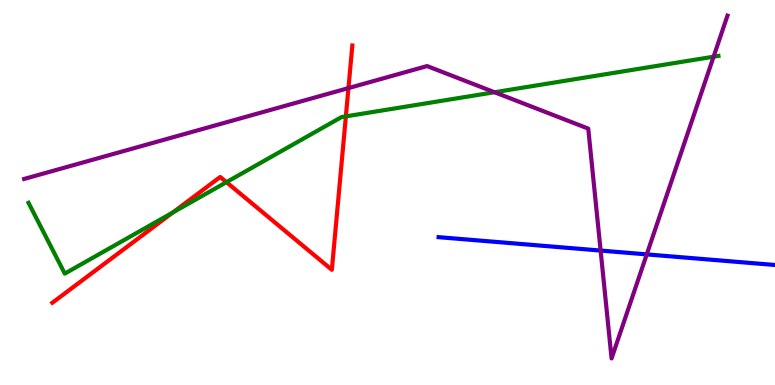[{'lines': ['blue', 'red'], 'intersections': []}, {'lines': ['green', 'red'], 'intersections': [{'x': 2.23, 'y': 4.48}, {'x': 2.92, 'y': 5.27}, {'x': 4.46, 'y': 6.98}]}, {'lines': ['purple', 'red'], 'intersections': [{'x': 4.5, 'y': 7.71}]}, {'lines': ['blue', 'green'], 'intersections': []}, {'lines': ['blue', 'purple'], 'intersections': [{'x': 7.75, 'y': 3.49}, {'x': 8.35, 'y': 3.39}]}, {'lines': ['green', 'purple'], 'intersections': [{'x': 6.38, 'y': 7.6}, {'x': 9.21, 'y': 8.53}]}]